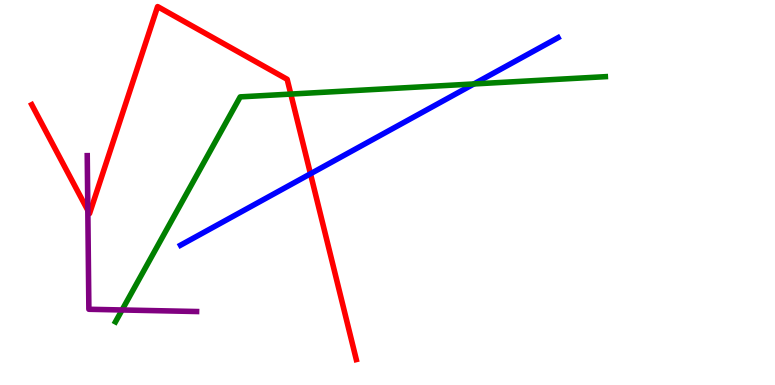[{'lines': ['blue', 'red'], 'intersections': [{'x': 4.01, 'y': 5.49}]}, {'lines': ['green', 'red'], 'intersections': [{'x': 3.75, 'y': 7.56}]}, {'lines': ['purple', 'red'], 'intersections': [{'x': 1.13, 'y': 4.54}]}, {'lines': ['blue', 'green'], 'intersections': [{'x': 6.12, 'y': 7.82}]}, {'lines': ['blue', 'purple'], 'intersections': []}, {'lines': ['green', 'purple'], 'intersections': [{'x': 1.58, 'y': 1.95}]}]